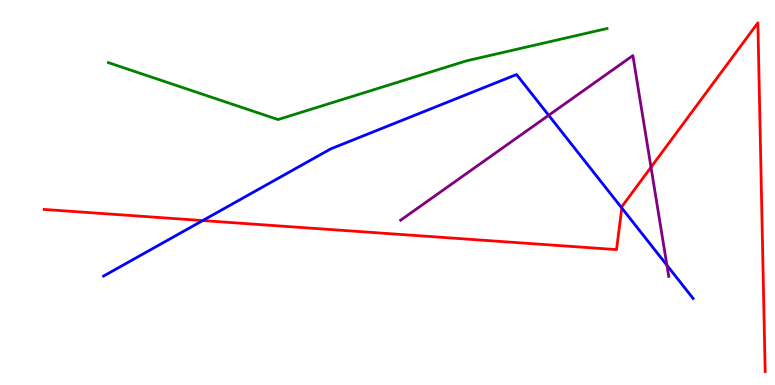[{'lines': ['blue', 'red'], 'intersections': [{'x': 2.62, 'y': 4.27}, {'x': 8.02, 'y': 4.6}]}, {'lines': ['green', 'red'], 'intersections': []}, {'lines': ['purple', 'red'], 'intersections': [{'x': 8.4, 'y': 5.66}]}, {'lines': ['blue', 'green'], 'intersections': []}, {'lines': ['blue', 'purple'], 'intersections': [{'x': 7.08, 'y': 7.01}, {'x': 8.61, 'y': 3.11}]}, {'lines': ['green', 'purple'], 'intersections': []}]